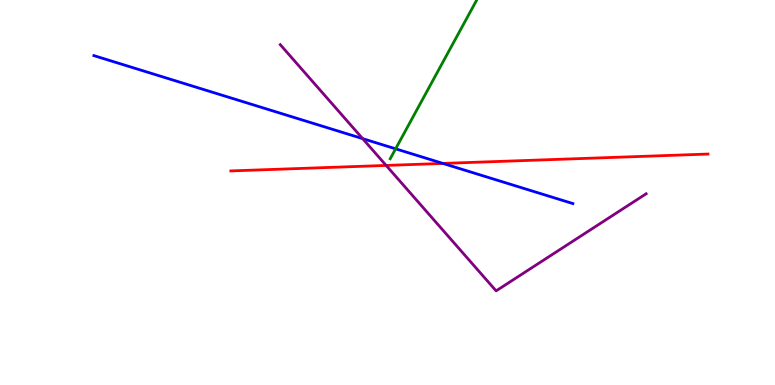[{'lines': ['blue', 'red'], 'intersections': [{'x': 5.71, 'y': 5.76}]}, {'lines': ['green', 'red'], 'intersections': []}, {'lines': ['purple', 'red'], 'intersections': [{'x': 4.98, 'y': 5.7}]}, {'lines': ['blue', 'green'], 'intersections': [{'x': 5.1, 'y': 6.13}]}, {'lines': ['blue', 'purple'], 'intersections': [{'x': 4.68, 'y': 6.4}]}, {'lines': ['green', 'purple'], 'intersections': []}]